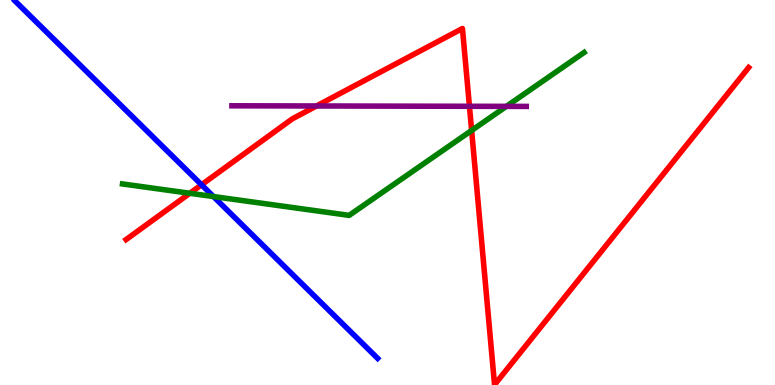[{'lines': ['blue', 'red'], 'intersections': [{'x': 2.6, 'y': 5.2}]}, {'lines': ['green', 'red'], 'intersections': [{'x': 2.45, 'y': 4.98}, {'x': 6.09, 'y': 6.61}]}, {'lines': ['purple', 'red'], 'intersections': [{'x': 4.08, 'y': 7.25}, {'x': 6.06, 'y': 7.24}]}, {'lines': ['blue', 'green'], 'intersections': [{'x': 2.75, 'y': 4.89}]}, {'lines': ['blue', 'purple'], 'intersections': []}, {'lines': ['green', 'purple'], 'intersections': [{'x': 6.53, 'y': 7.24}]}]